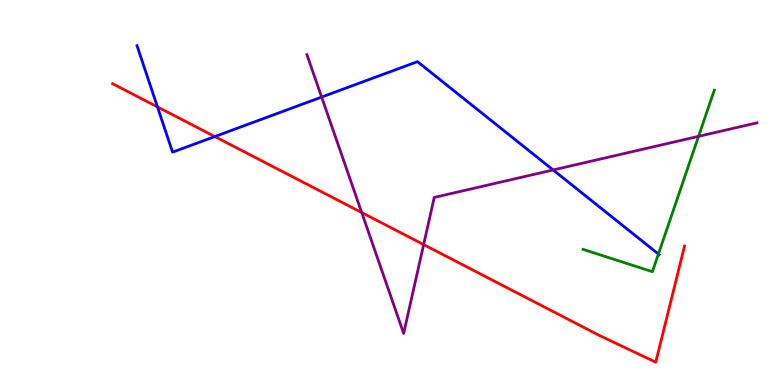[{'lines': ['blue', 'red'], 'intersections': [{'x': 2.03, 'y': 7.22}, {'x': 2.77, 'y': 6.45}]}, {'lines': ['green', 'red'], 'intersections': []}, {'lines': ['purple', 'red'], 'intersections': [{'x': 4.67, 'y': 4.48}, {'x': 5.47, 'y': 3.65}]}, {'lines': ['blue', 'green'], 'intersections': [{'x': 8.5, 'y': 3.4}]}, {'lines': ['blue', 'purple'], 'intersections': [{'x': 4.15, 'y': 7.48}, {'x': 7.14, 'y': 5.59}]}, {'lines': ['green', 'purple'], 'intersections': [{'x': 9.01, 'y': 6.46}]}]